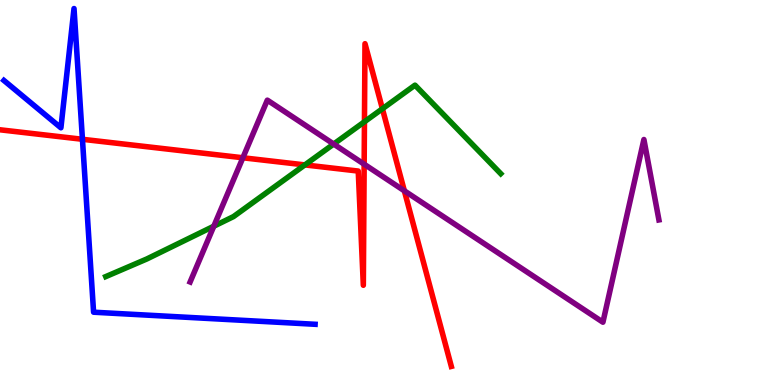[{'lines': ['blue', 'red'], 'intersections': [{'x': 1.06, 'y': 6.38}]}, {'lines': ['green', 'red'], 'intersections': [{'x': 3.93, 'y': 5.72}, {'x': 4.7, 'y': 6.84}, {'x': 4.93, 'y': 7.17}]}, {'lines': ['purple', 'red'], 'intersections': [{'x': 3.13, 'y': 5.9}, {'x': 4.7, 'y': 5.73}, {'x': 5.22, 'y': 5.04}]}, {'lines': ['blue', 'green'], 'intersections': []}, {'lines': ['blue', 'purple'], 'intersections': []}, {'lines': ['green', 'purple'], 'intersections': [{'x': 2.76, 'y': 4.12}, {'x': 4.31, 'y': 6.26}]}]